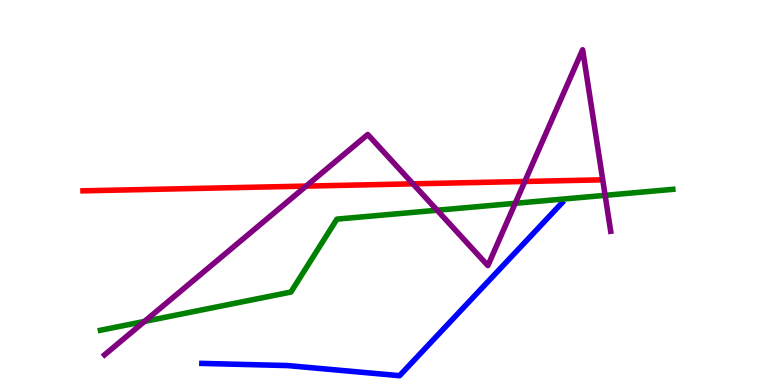[{'lines': ['blue', 'red'], 'intersections': []}, {'lines': ['green', 'red'], 'intersections': []}, {'lines': ['purple', 'red'], 'intersections': [{'x': 3.95, 'y': 5.17}, {'x': 5.33, 'y': 5.22}, {'x': 6.77, 'y': 5.29}]}, {'lines': ['blue', 'green'], 'intersections': []}, {'lines': ['blue', 'purple'], 'intersections': []}, {'lines': ['green', 'purple'], 'intersections': [{'x': 1.86, 'y': 1.65}, {'x': 5.64, 'y': 4.54}, {'x': 6.65, 'y': 4.72}, {'x': 7.81, 'y': 4.93}]}]